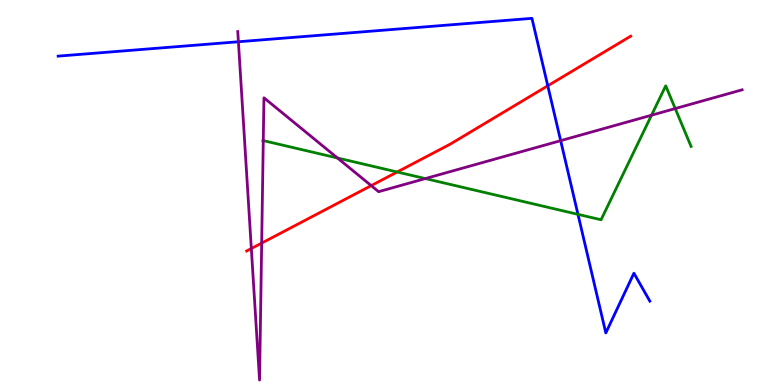[{'lines': ['blue', 'red'], 'intersections': [{'x': 7.07, 'y': 7.77}]}, {'lines': ['green', 'red'], 'intersections': [{'x': 5.13, 'y': 5.53}]}, {'lines': ['purple', 'red'], 'intersections': [{'x': 3.24, 'y': 3.54}, {'x': 3.38, 'y': 3.69}, {'x': 4.79, 'y': 5.18}]}, {'lines': ['blue', 'green'], 'intersections': [{'x': 7.46, 'y': 4.43}]}, {'lines': ['blue', 'purple'], 'intersections': [{'x': 3.08, 'y': 8.92}, {'x': 7.23, 'y': 6.35}]}, {'lines': ['green', 'purple'], 'intersections': [{'x': 3.4, 'y': 6.35}, {'x': 4.35, 'y': 5.9}, {'x': 5.49, 'y': 5.36}, {'x': 8.41, 'y': 7.01}, {'x': 8.71, 'y': 7.18}]}]